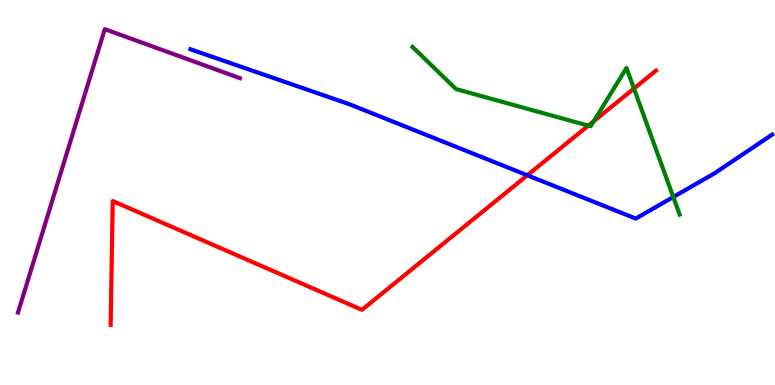[{'lines': ['blue', 'red'], 'intersections': [{'x': 6.8, 'y': 5.45}]}, {'lines': ['green', 'red'], 'intersections': [{'x': 7.59, 'y': 6.74}, {'x': 7.66, 'y': 6.85}, {'x': 8.18, 'y': 7.7}]}, {'lines': ['purple', 'red'], 'intersections': []}, {'lines': ['blue', 'green'], 'intersections': [{'x': 8.69, 'y': 4.88}]}, {'lines': ['blue', 'purple'], 'intersections': []}, {'lines': ['green', 'purple'], 'intersections': []}]